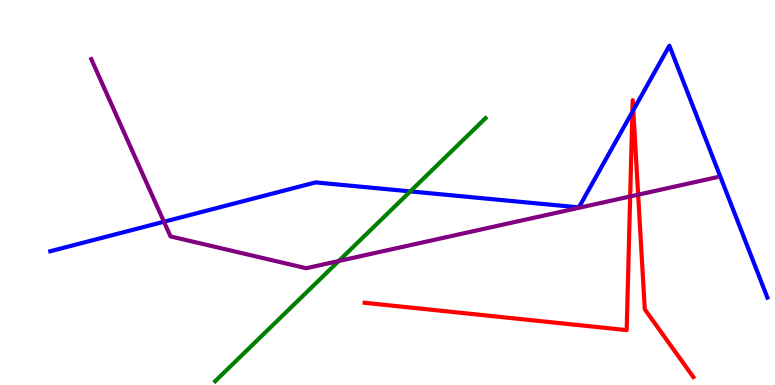[{'lines': ['blue', 'red'], 'intersections': [{'x': 8.16, 'y': 7.1}, {'x': 8.17, 'y': 7.14}]}, {'lines': ['green', 'red'], 'intersections': []}, {'lines': ['purple', 'red'], 'intersections': [{'x': 8.13, 'y': 4.9}, {'x': 8.23, 'y': 4.94}]}, {'lines': ['blue', 'green'], 'intersections': [{'x': 5.29, 'y': 5.03}]}, {'lines': ['blue', 'purple'], 'intersections': [{'x': 2.12, 'y': 4.24}]}, {'lines': ['green', 'purple'], 'intersections': [{'x': 4.37, 'y': 3.22}]}]